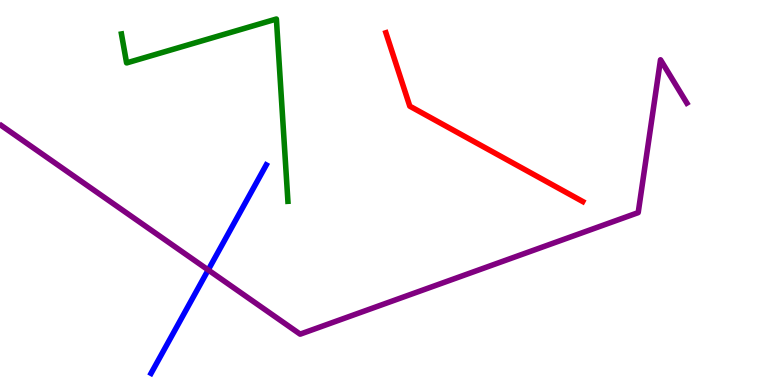[{'lines': ['blue', 'red'], 'intersections': []}, {'lines': ['green', 'red'], 'intersections': []}, {'lines': ['purple', 'red'], 'intersections': []}, {'lines': ['blue', 'green'], 'intersections': []}, {'lines': ['blue', 'purple'], 'intersections': [{'x': 2.69, 'y': 2.99}]}, {'lines': ['green', 'purple'], 'intersections': []}]